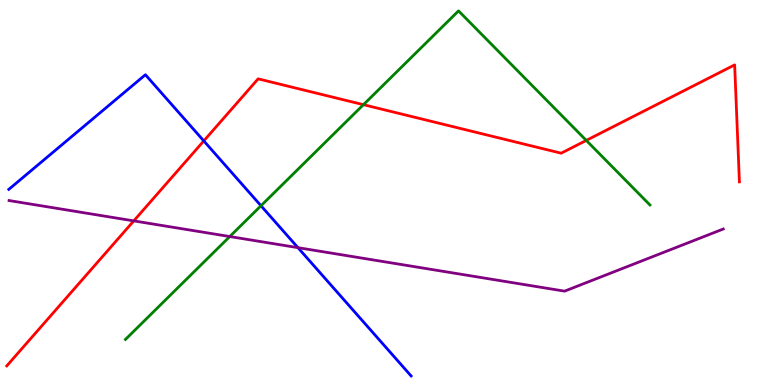[{'lines': ['blue', 'red'], 'intersections': [{'x': 2.63, 'y': 6.34}]}, {'lines': ['green', 'red'], 'intersections': [{'x': 4.69, 'y': 7.28}, {'x': 7.56, 'y': 6.35}]}, {'lines': ['purple', 'red'], 'intersections': [{'x': 1.73, 'y': 4.26}]}, {'lines': ['blue', 'green'], 'intersections': [{'x': 3.37, 'y': 4.66}]}, {'lines': ['blue', 'purple'], 'intersections': [{'x': 3.84, 'y': 3.57}]}, {'lines': ['green', 'purple'], 'intersections': [{'x': 2.96, 'y': 3.86}]}]